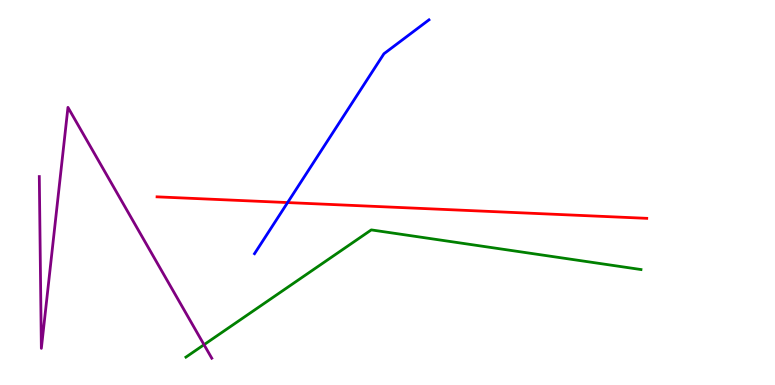[{'lines': ['blue', 'red'], 'intersections': [{'x': 3.71, 'y': 4.74}]}, {'lines': ['green', 'red'], 'intersections': []}, {'lines': ['purple', 'red'], 'intersections': []}, {'lines': ['blue', 'green'], 'intersections': []}, {'lines': ['blue', 'purple'], 'intersections': []}, {'lines': ['green', 'purple'], 'intersections': [{'x': 2.63, 'y': 1.05}]}]